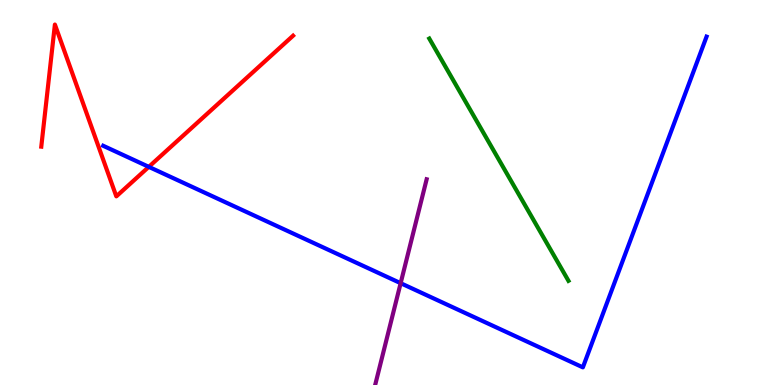[{'lines': ['blue', 'red'], 'intersections': [{'x': 1.92, 'y': 5.67}]}, {'lines': ['green', 'red'], 'intersections': []}, {'lines': ['purple', 'red'], 'intersections': []}, {'lines': ['blue', 'green'], 'intersections': []}, {'lines': ['blue', 'purple'], 'intersections': [{'x': 5.17, 'y': 2.64}]}, {'lines': ['green', 'purple'], 'intersections': []}]